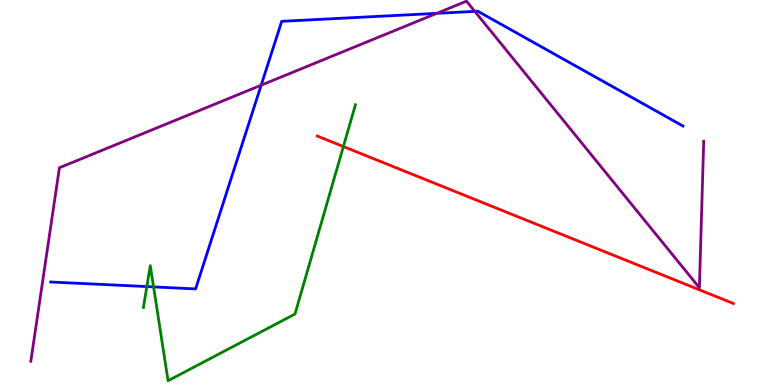[{'lines': ['blue', 'red'], 'intersections': []}, {'lines': ['green', 'red'], 'intersections': [{'x': 4.43, 'y': 6.19}]}, {'lines': ['purple', 'red'], 'intersections': []}, {'lines': ['blue', 'green'], 'intersections': [{'x': 1.89, 'y': 2.56}, {'x': 1.98, 'y': 2.55}]}, {'lines': ['blue', 'purple'], 'intersections': [{'x': 3.37, 'y': 7.79}, {'x': 5.64, 'y': 9.65}, {'x': 6.13, 'y': 9.7}]}, {'lines': ['green', 'purple'], 'intersections': []}]